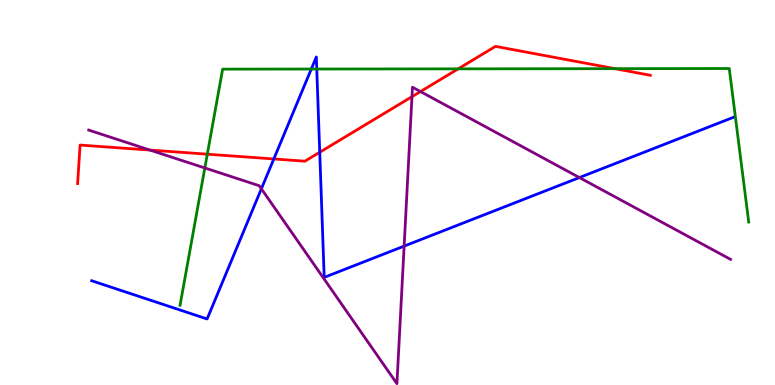[{'lines': ['blue', 'red'], 'intersections': [{'x': 3.53, 'y': 5.87}, {'x': 4.13, 'y': 6.05}]}, {'lines': ['green', 'red'], 'intersections': [{'x': 2.67, 'y': 6.0}, {'x': 5.91, 'y': 8.21}, {'x': 7.93, 'y': 8.22}]}, {'lines': ['purple', 'red'], 'intersections': [{'x': 1.93, 'y': 6.1}, {'x': 5.32, 'y': 7.49}, {'x': 5.43, 'y': 7.62}]}, {'lines': ['blue', 'green'], 'intersections': [{'x': 4.02, 'y': 8.21}, {'x': 4.09, 'y': 8.21}]}, {'lines': ['blue', 'purple'], 'intersections': [{'x': 3.37, 'y': 5.1}, {'x': 5.21, 'y': 3.61}, {'x': 7.48, 'y': 5.39}]}, {'lines': ['green', 'purple'], 'intersections': [{'x': 2.64, 'y': 5.64}]}]